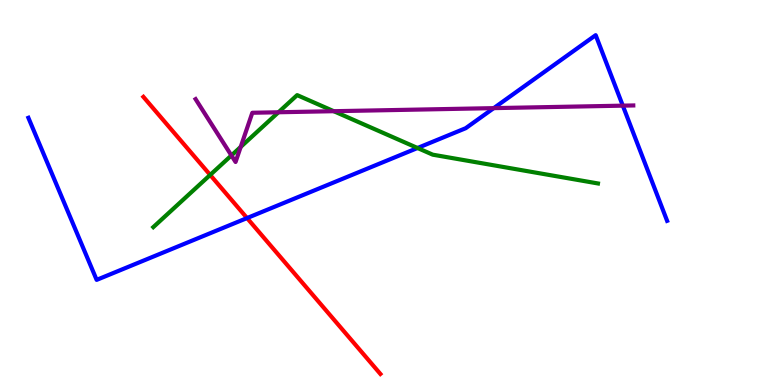[{'lines': ['blue', 'red'], 'intersections': [{'x': 3.19, 'y': 4.34}]}, {'lines': ['green', 'red'], 'intersections': [{'x': 2.71, 'y': 5.46}]}, {'lines': ['purple', 'red'], 'intersections': []}, {'lines': ['blue', 'green'], 'intersections': [{'x': 5.39, 'y': 6.16}]}, {'lines': ['blue', 'purple'], 'intersections': [{'x': 6.37, 'y': 7.19}, {'x': 8.04, 'y': 7.26}]}, {'lines': ['green', 'purple'], 'intersections': [{'x': 2.99, 'y': 5.96}, {'x': 3.11, 'y': 6.18}, {'x': 3.59, 'y': 7.08}, {'x': 4.31, 'y': 7.11}]}]